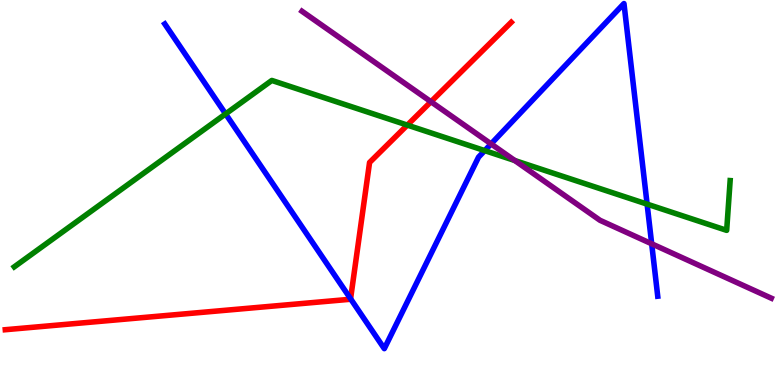[{'lines': ['blue', 'red'], 'intersections': [{'x': 4.52, 'y': 2.24}]}, {'lines': ['green', 'red'], 'intersections': [{'x': 5.26, 'y': 6.75}]}, {'lines': ['purple', 'red'], 'intersections': [{'x': 5.56, 'y': 7.36}]}, {'lines': ['blue', 'green'], 'intersections': [{'x': 2.91, 'y': 7.04}, {'x': 6.25, 'y': 6.09}, {'x': 8.35, 'y': 4.7}]}, {'lines': ['blue', 'purple'], 'intersections': [{'x': 6.34, 'y': 6.26}, {'x': 8.41, 'y': 3.67}]}, {'lines': ['green', 'purple'], 'intersections': [{'x': 6.64, 'y': 5.83}]}]